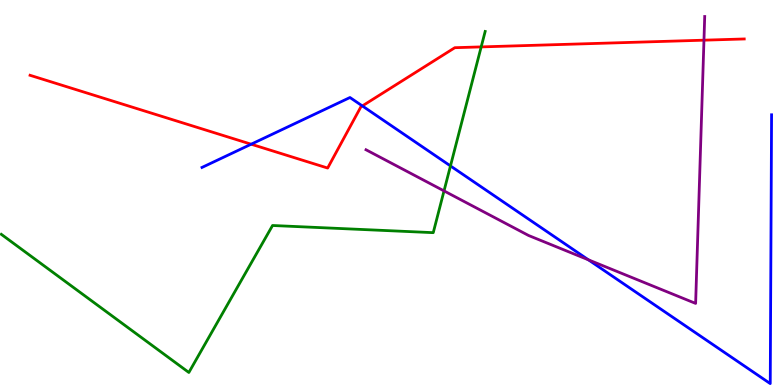[{'lines': ['blue', 'red'], 'intersections': [{'x': 3.24, 'y': 6.25}, {'x': 4.68, 'y': 7.25}]}, {'lines': ['green', 'red'], 'intersections': [{'x': 6.21, 'y': 8.78}]}, {'lines': ['purple', 'red'], 'intersections': [{'x': 9.08, 'y': 8.96}]}, {'lines': ['blue', 'green'], 'intersections': [{'x': 5.81, 'y': 5.69}]}, {'lines': ['blue', 'purple'], 'intersections': [{'x': 7.59, 'y': 3.25}]}, {'lines': ['green', 'purple'], 'intersections': [{'x': 5.73, 'y': 5.04}]}]